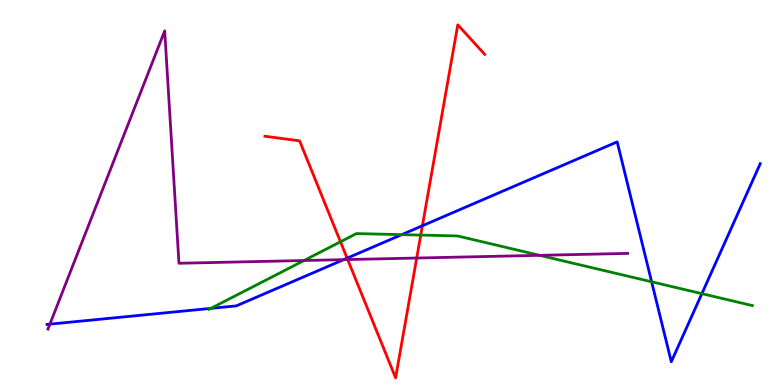[{'lines': ['blue', 'red'], 'intersections': [{'x': 4.48, 'y': 3.29}, {'x': 5.45, 'y': 4.14}]}, {'lines': ['green', 'red'], 'intersections': [{'x': 4.39, 'y': 3.72}, {'x': 5.43, 'y': 3.89}]}, {'lines': ['purple', 'red'], 'intersections': [{'x': 4.49, 'y': 3.26}, {'x': 5.38, 'y': 3.3}]}, {'lines': ['blue', 'green'], 'intersections': [{'x': 2.72, 'y': 1.99}, {'x': 5.18, 'y': 3.91}, {'x': 8.41, 'y': 2.68}, {'x': 9.06, 'y': 2.37}]}, {'lines': ['blue', 'purple'], 'intersections': [{'x': 0.644, 'y': 1.58}, {'x': 4.43, 'y': 3.26}]}, {'lines': ['green', 'purple'], 'intersections': [{'x': 3.92, 'y': 3.23}, {'x': 6.96, 'y': 3.37}]}]